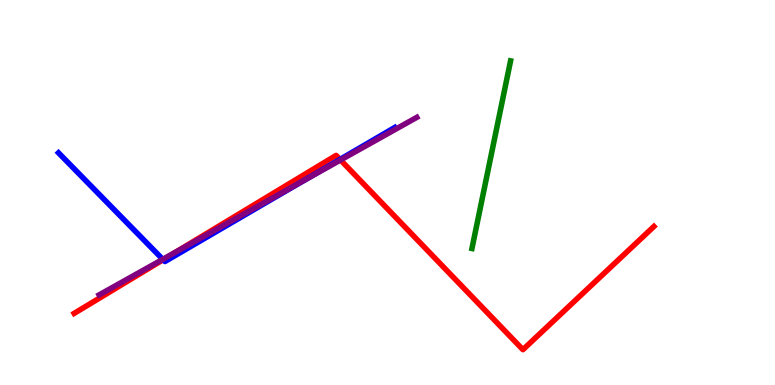[{'lines': ['blue', 'red'], 'intersections': [{'x': 2.11, 'y': 3.25}, {'x': 4.39, 'y': 5.86}]}, {'lines': ['green', 'red'], 'intersections': []}, {'lines': ['purple', 'red'], 'intersections': [{'x': 2.28, 'y': 3.46}, {'x': 4.39, 'y': 5.84}]}, {'lines': ['blue', 'green'], 'intersections': []}, {'lines': ['blue', 'purple'], 'intersections': [{'x': 2.1, 'y': 3.26}, {'x': 3.92, 'y': 5.32}]}, {'lines': ['green', 'purple'], 'intersections': []}]